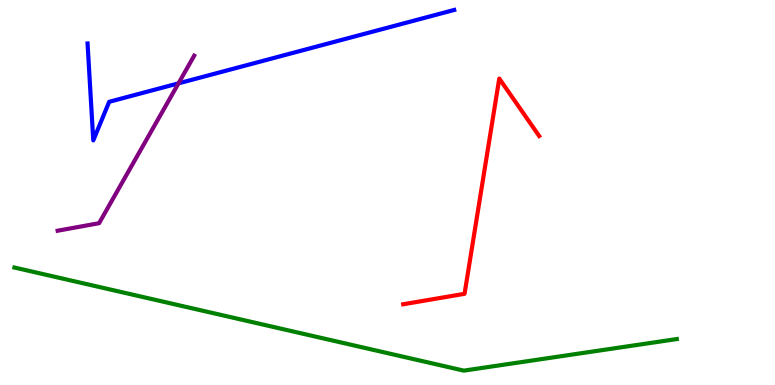[{'lines': ['blue', 'red'], 'intersections': []}, {'lines': ['green', 'red'], 'intersections': []}, {'lines': ['purple', 'red'], 'intersections': []}, {'lines': ['blue', 'green'], 'intersections': []}, {'lines': ['blue', 'purple'], 'intersections': [{'x': 2.3, 'y': 7.83}]}, {'lines': ['green', 'purple'], 'intersections': []}]